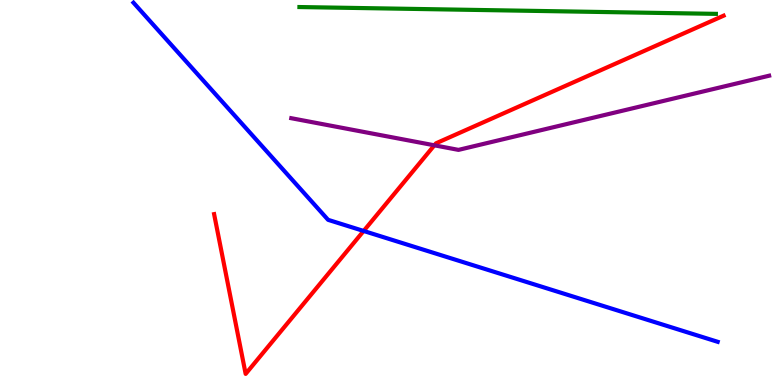[{'lines': ['blue', 'red'], 'intersections': [{'x': 4.69, 'y': 4.0}]}, {'lines': ['green', 'red'], 'intersections': []}, {'lines': ['purple', 'red'], 'intersections': [{'x': 5.6, 'y': 6.23}]}, {'lines': ['blue', 'green'], 'intersections': []}, {'lines': ['blue', 'purple'], 'intersections': []}, {'lines': ['green', 'purple'], 'intersections': []}]